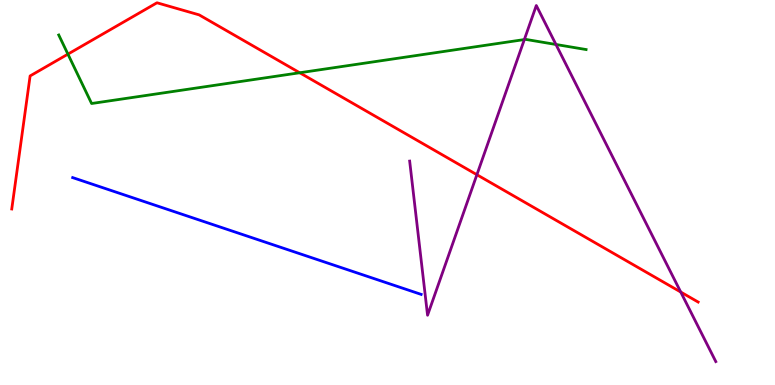[{'lines': ['blue', 'red'], 'intersections': []}, {'lines': ['green', 'red'], 'intersections': [{'x': 0.876, 'y': 8.59}, {'x': 3.87, 'y': 8.11}]}, {'lines': ['purple', 'red'], 'intersections': [{'x': 6.15, 'y': 5.46}, {'x': 8.78, 'y': 2.41}]}, {'lines': ['blue', 'green'], 'intersections': []}, {'lines': ['blue', 'purple'], 'intersections': []}, {'lines': ['green', 'purple'], 'intersections': [{'x': 6.77, 'y': 8.97}, {'x': 7.17, 'y': 8.84}]}]